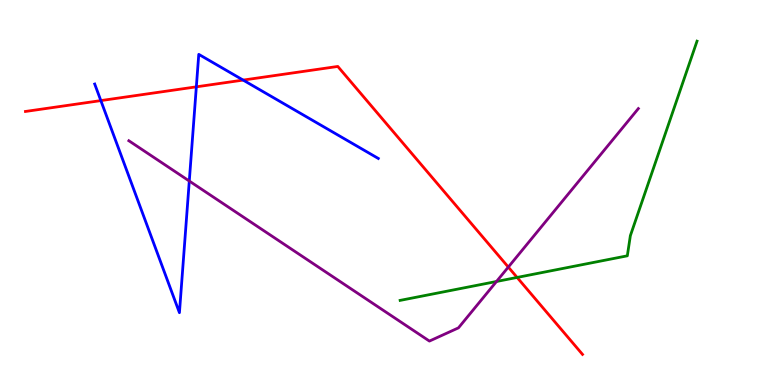[{'lines': ['blue', 'red'], 'intersections': [{'x': 1.3, 'y': 7.39}, {'x': 2.53, 'y': 7.74}, {'x': 3.14, 'y': 7.92}]}, {'lines': ['green', 'red'], 'intersections': [{'x': 6.67, 'y': 2.79}]}, {'lines': ['purple', 'red'], 'intersections': [{'x': 6.56, 'y': 3.06}]}, {'lines': ['blue', 'green'], 'intersections': []}, {'lines': ['blue', 'purple'], 'intersections': [{'x': 2.44, 'y': 5.3}]}, {'lines': ['green', 'purple'], 'intersections': [{'x': 6.41, 'y': 2.69}]}]